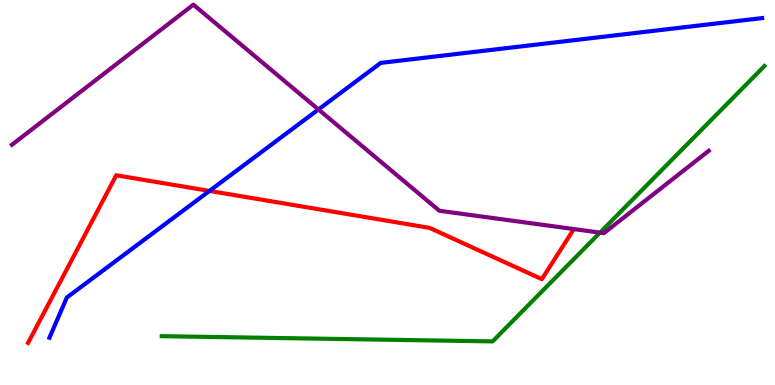[{'lines': ['blue', 'red'], 'intersections': [{'x': 2.7, 'y': 5.04}]}, {'lines': ['green', 'red'], 'intersections': []}, {'lines': ['purple', 'red'], 'intersections': []}, {'lines': ['blue', 'green'], 'intersections': []}, {'lines': ['blue', 'purple'], 'intersections': [{'x': 4.11, 'y': 7.16}]}, {'lines': ['green', 'purple'], 'intersections': [{'x': 7.74, 'y': 3.96}]}]